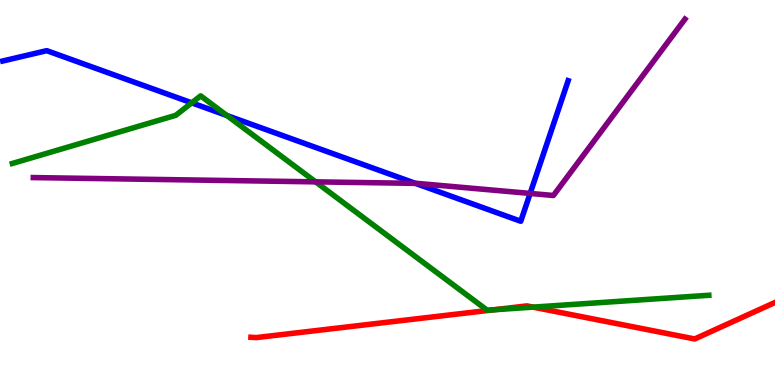[{'lines': ['blue', 'red'], 'intersections': []}, {'lines': ['green', 'red'], 'intersections': [{'x': 6.37, 'y': 1.95}, {'x': 6.88, 'y': 2.02}]}, {'lines': ['purple', 'red'], 'intersections': []}, {'lines': ['blue', 'green'], 'intersections': [{'x': 2.47, 'y': 7.33}, {'x': 2.93, 'y': 7.0}]}, {'lines': ['blue', 'purple'], 'intersections': [{'x': 5.36, 'y': 5.24}, {'x': 6.84, 'y': 4.98}]}, {'lines': ['green', 'purple'], 'intersections': [{'x': 4.07, 'y': 5.28}]}]